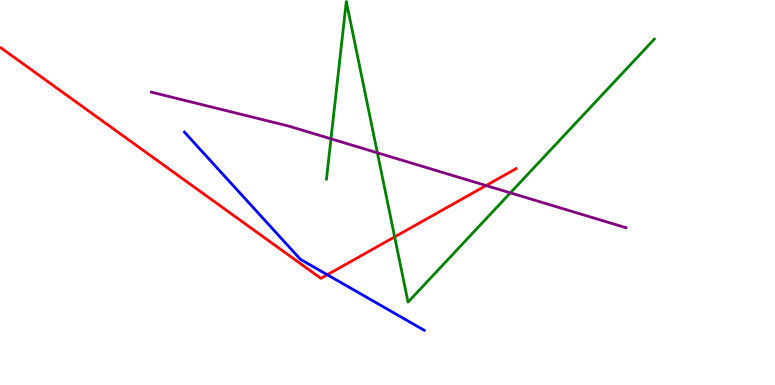[{'lines': ['blue', 'red'], 'intersections': [{'x': 4.22, 'y': 2.86}]}, {'lines': ['green', 'red'], 'intersections': [{'x': 5.09, 'y': 3.85}]}, {'lines': ['purple', 'red'], 'intersections': [{'x': 6.27, 'y': 5.18}]}, {'lines': ['blue', 'green'], 'intersections': []}, {'lines': ['blue', 'purple'], 'intersections': []}, {'lines': ['green', 'purple'], 'intersections': [{'x': 4.27, 'y': 6.39}, {'x': 4.87, 'y': 6.03}, {'x': 6.59, 'y': 4.99}]}]